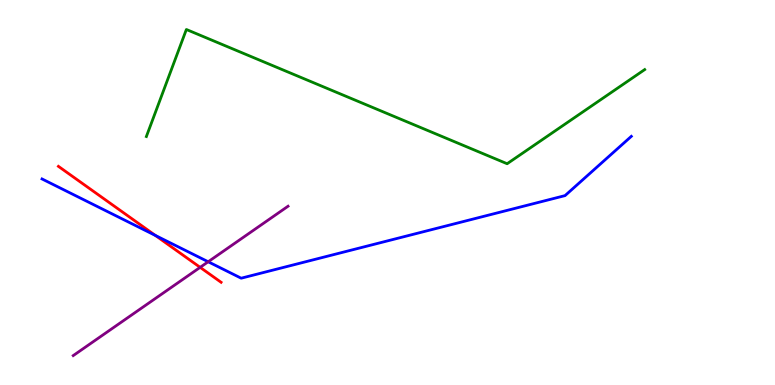[{'lines': ['blue', 'red'], 'intersections': [{'x': 2.0, 'y': 3.88}]}, {'lines': ['green', 'red'], 'intersections': []}, {'lines': ['purple', 'red'], 'intersections': [{'x': 2.58, 'y': 3.06}]}, {'lines': ['blue', 'green'], 'intersections': []}, {'lines': ['blue', 'purple'], 'intersections': [{'x': 2.69, 'y': 3.2}]}, {'lines': ['green', 'purple'], 'intersections': []}]